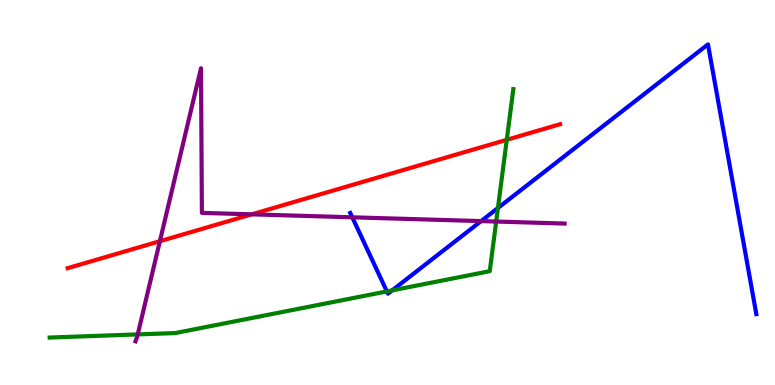[{'lines': ['blue', 'red'], 'intersections': []}, {'lines': ['green', 'red'], 'intersections': [{'x': 6.54, 'y': 6.37}]}, {'lines': ['purple', 'red'], 'intersections': [{'x': 2.06, 'y': 3.73}, {'x': 3.25, 'y': 4.43}]}, {'lines': ['blue', 'green'], 'intersections': [{'x': 4.99, 'y': 2.43}, {'x': 5.06, 'y': 2.46}, {'x': 6.42, 'y': 4.6}]}, {'lines': ['blue', 'purple'], 'intersections': [{'x': 4.55, 'y': 4.36}, {'x': 6.21, 'y': 4.26}]}, {'lines': ['green', 'purple'], 'intersections': [{'x': 1.78, 'y': 1.31}, {'x': 6.4, 'y': 4.25}]}]